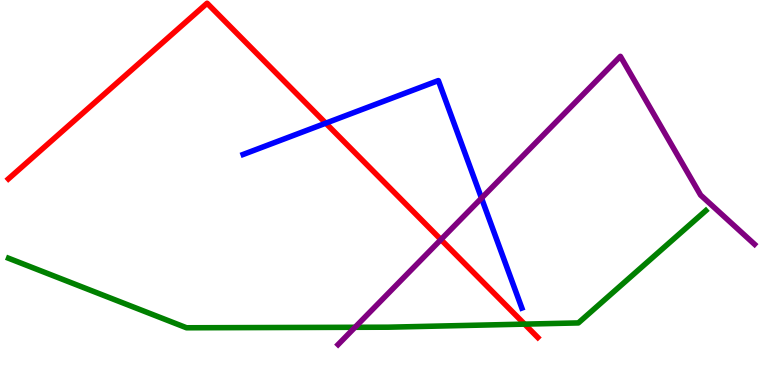[{'lines': ['blue', 'red'], 'intersections': [{'x': 4.2, 'y': 6.8}]}, {'lines': ['green', 'red'], 'intersections': [{'x': 6.77, 'y': 1.58}]}, {'lines': ['purple', 'red'], 'intersections': [{'x': 5.69, 'y': 3.78}]}, {'lines': ['blue', 'green'], 'intersections': []}, {'lines': ['blue', 'purple'], 'intersections': [{'x': 6.21, 'y': 4.85}]}, {'lines': ['green', 'purple'], 'intersections': [{'x': 4.58, 'y': 1.5}]}]